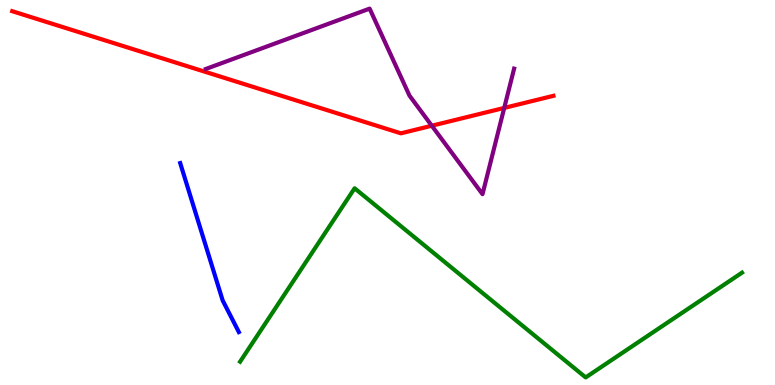[{'lines': ['blue', 'red'], 'intersections': []}, {'lines': ['green', 'red'], 'intersections': []}, {'lines': ['purple', 'red'], 'intersections': [{'x': 5.57, 'y': 6.73}, {'x': 6.51, 'y': 7.2}]}, {'lines': ['blue', 'green'], 'intersections': []}, {'lines': ['blue', 'purple'], 'intersections': []}, {'lines': ['green', 'purple'], 'intersections': []}]